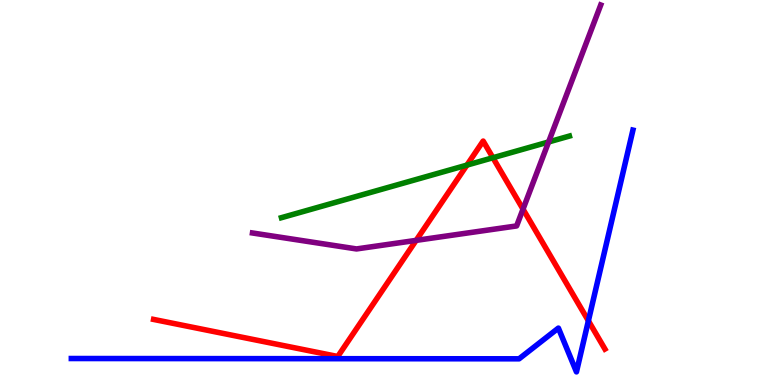[{'lines': ['blue', 'red'], 'intersections': [{'x': 7.59, 'y': 1.67}]}, {'lines': ['green', 'red'], 'intersections': [{'x': 6.02, 'y': 5.71}, {'x': 6.36, 'y': 5.9}]}, {'lines': ['purple', 'red'], 'intersections': [{'x': 5.37, 'y': 3.76}, {'x': 6.75, 'y': 4.57}]}, {'lines': ['blue', 'green'], 'intersections': []}, {'lines': ['blue', 'purple'], 'intersections': []}, {'lines': ['green', 'purple'], 'intersections': [{'x': 7.08, 'y': 6.31}]}]